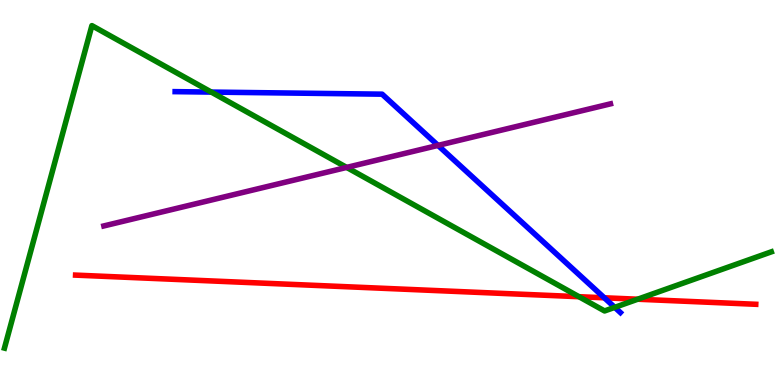[{'lines': ['blue', 'red'], 'intersections': [{'x': 7.8, 'y': 2.27}]}, {'lines': ['green', 'red'], 'intersections': [{'x': 7.47, 'y': 2.29}, {'x': 8.23, 'y': 2.23}]}, {'lines': ['purple', 'red'], 'intersections': []}, {'lines': ['blue', 'green'], 'intersections': [{'x': 2.73, 'y': 7.61}, {'x': 7.93, 'y': 2.02}]}, {'lines': ['blue', 'purple'], 'intersections': [{'x': 5.65, 'y': 6.22}]}, {'lines': ['green', 'purple'], 'intersections': [{'x': 4.47, 'y': 5.65}]}]